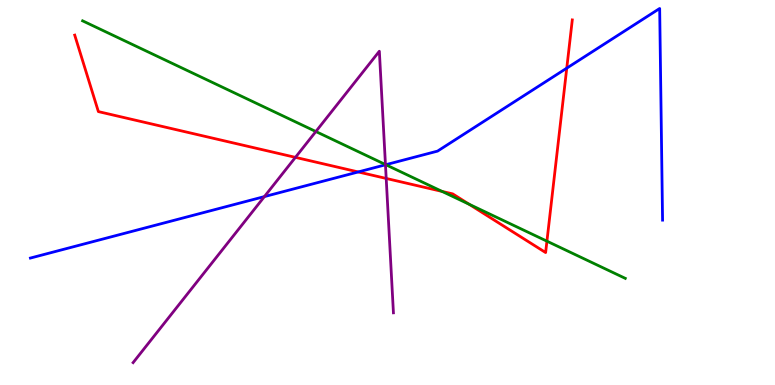[{'lines': ['blue', 'red'], 'intersections': [{'x': 4.62, 'y': 5.53}, {'x': 7.31, 'y': 8.23}]}, {'lines': ['green', 'red'], 'intersections': [{'x': 5.7, 'y': 5.03}, {'x': 6.05, 'y': 4.7}, {'x': 7.06, 'y': 3.74}]}, {'lines': ['purple', 'red'], 'intersections': [{'x': 3.81, 'y': 5.91}, {'x': 4.98, 'y': 5.37}]}, {'lines': ['blue', 'green'], 'intersections': [{'x': 4.98, 'y': 5.72}]}, {'lines': ['blue', 'purple'], 'intersections': [{'x': 3.41, 'y': 4.89}, {'x': 4.97, 'y': 5.72}]}, {'lines': ['green', 'purple'], 'intersections': [{'x': 4.08, 'y': 6.58}, {'x': 4.97, 'y': 5.73}]}]